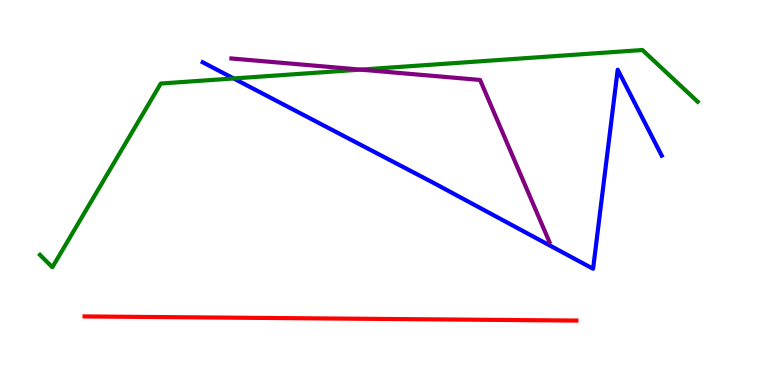[{'lines': ['blue', 'red'], 'intersections': []}, {'lines': ['green', 'red'], 'intersections': []}, {'lines': ['purple', 'red'], 'intersections': []}, {'lines': ['blue', 'green'], 'intersections': [{'x': 3.02, 'y': 7.96}]}, {'lines': ['blue', 'purple'], 'intersections': []}, {'lines': ['green', 'purple'], 'intersections': [{'x': 4.65, 'y': 8.19}]}]